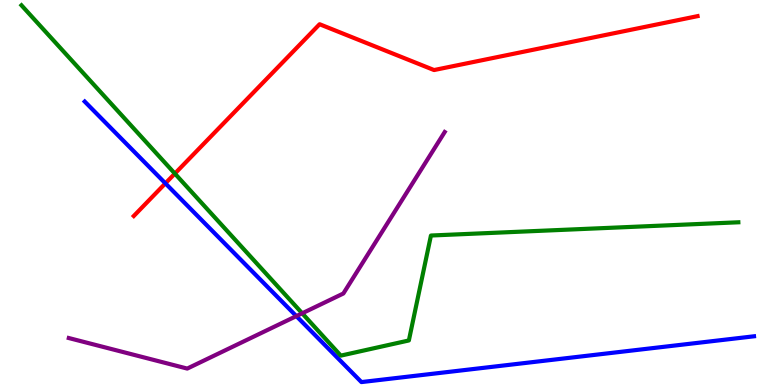[{'lines': ['blue', 'red'], 'intersections': [{'x': 2.13, 'y': 5.24}]}, {'lines': ['green', 'red'], 'intersections': [{'x': 2.26, 'y': 5.49}]}, {'lines': ['purple', 'red'], 'intersections': []}, {'lines': ['blue', 'green'], 'intersections': []}, {'lines': ['blue', 'purple'], 'intersections': [{'x': 3.82, 'y': 1.79}]}, {'lines': ['green', 'purple'], 'intersections': [{'x': 3.9, 'y': 1.86}]}]